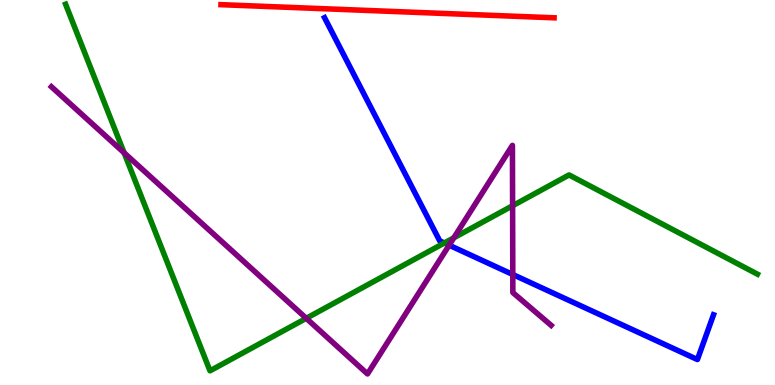[{'lines': ['blue', 'red'], 'intersections': []}, {'lines': ['green', 'red'], 'intersections': []}, {'lines': ['purple', 'red'], 'intersections': []}, {'lines': ['blue', 'green'], 'intersections': [{'x': 5.73, 'y': 3.69}]}, {'lines': ['blue', 'purple'], 'intersections': [{'x': 5.8, 'y': 3.63}, {'x': 6.62, 'y': 2.87}]}, {'lines': ['green', 'purple'], 'intersections': [{'x': 1.6, 'y': 6.03}, {'x': 3.95, 'y': 1.73}, {'x': 5.86, 'y': 3.82}, {'x': 6.61, 'y': 4.66}]}]